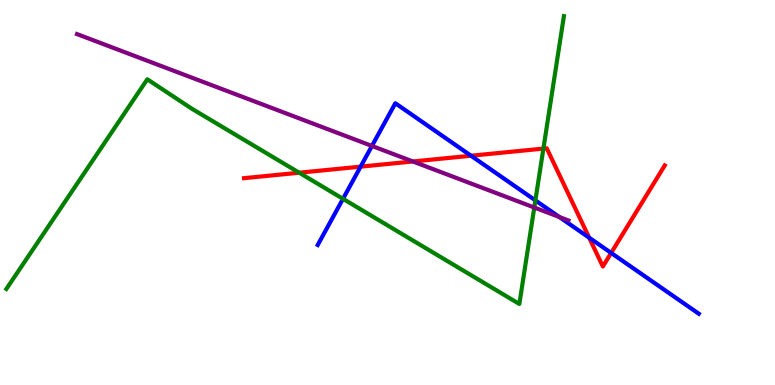[{'lines': ['blue', 'red'], 'intersections': [{'x': 4.65, 'y': 5.67}, {'x': 6.08, 'y': 5.95}, {'x': 7.6, 'y': 3.83}, {'x': 7.89, 'y': 3.43}]}, {'lines': ['green', 'red'], 'intersections': [{'x': 3.86, 'y': 5.51}, {'x': 7.01, 'y': 6.14}]}, {'lines': ['purple', 'red'], 'intersections': [{'x': 5.33, 'y': 5.81}]}, {'lines': ['blue', 'green'], 'intersections': [{'x': 4.43, 'y': 4.84}, {'x': 6.91, 'y': 4.8}]}, {'lines': ['blue', 'purple'], 'intersections': [{'x': 4.8, 'y': 6.21}, {'x': 7.22, 'y': 4.36}]}, {'lines': ['green', 'purple'], 'intersections': [{'x': 6.89, 'y': 4.61}]}]